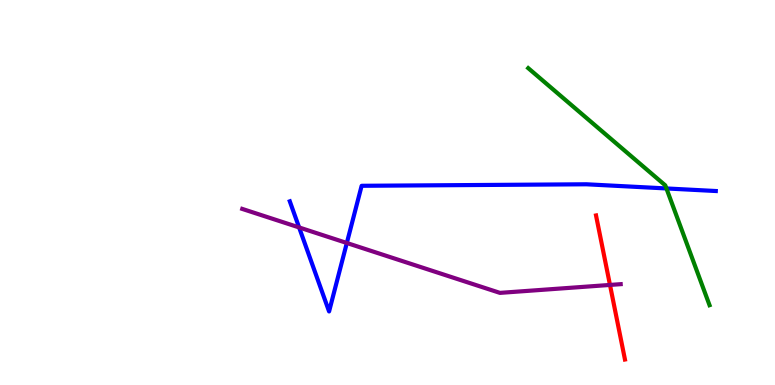[{'lines': ['blue', 'red'], 'intersections': []}, {'lines': ['green', 'red'], 'intersections': []}, {'lines': ['purple', 'red'], 'intersections': [{'x': 7.87, 'y': 2.6}]}, {'lines': ['blue', 'green'], 'intersections': [{'x': 8.6, 'y': 5.11}]}, {'lines': ['blue', 'purple'], 'intersections': [{'x': 3.86, 'y': 4.09}, {'x': 4.48, 'y': 3.69}]}, {'lines': ['green', 'purple'], 'intersections': []}]